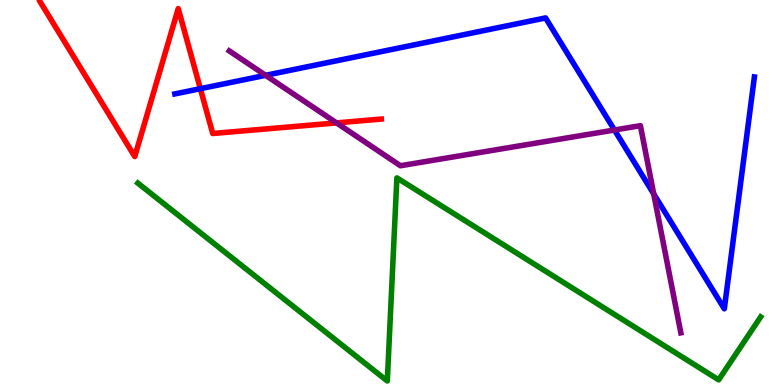[{'lines': ['blue', 'red'], 'intersections': [{'x': 2.59, 'y': 7.7}]}, {'lines': ['green', 'red'], 'intersections': []}, {'lines': ['purple', 'red'], 'intersections': [{'x': 4.34, 'y': 6.81}]}, {'lines': ['blue', 'green'], 'intersections': []}, {'lines': ['blue', 'purple'], 'intersections': [{'x': 3.43, 'y': 8.04}, {'x': 7.93, 'y': 6.62}, {'x': 8.44, 'y': 4.96}]}, {'lines': ['green', 'purple'], 'intersections': []}]